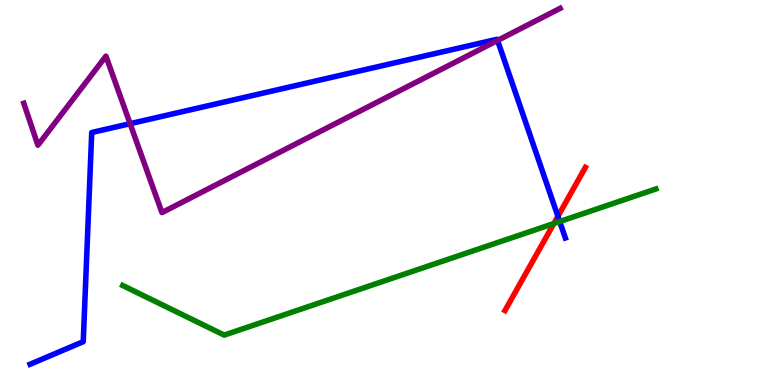[{'lines': ['blue', 'red'], 'intersections': [{'x': 7.2, 'y': 4.38}]}, {'lines': ['green', 'red'], 'intersections': [{'x': 7.15, 'y': 4.19}]}, {'lines': ['purple', 'red'], 'intersections': []}, {'lines': ['blue', 'green'], 'intersections': [{'x': 7.22, 'y': 4.25}]}, {'lines': ['blue', 'purple'], 'intersections': [{'x': 1.68, 'y': 6.79}, {'x': 6.42, 'y': 8.95}]}, {'lines': ['green', 'purple'], 'intersections': []}]